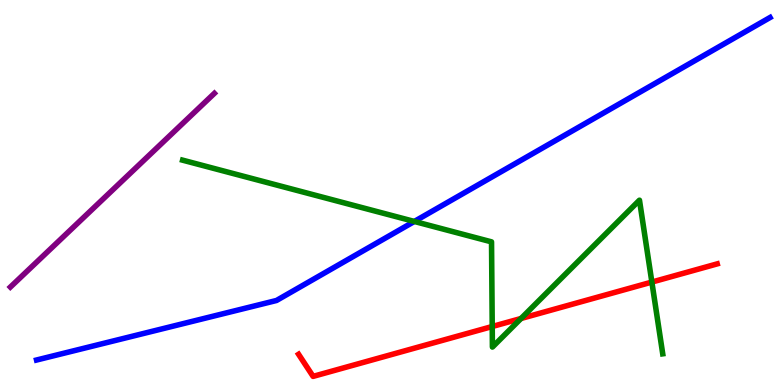[{'lines': ['blue', 'red'], 'intersections': []}, {'lines': ['green', 'red'], 'intersections': [{'x': 6.35, 'y': 1.52}, {'x': 6.72, 'y': 1.73}, {'x': 8.41, 'y': 2.67}]}, {'lines': ['purple', 'red'], 'intersections': []}, {'lines': ['blue', 'green'], 'intersections': [{'x': 5.35, 'y': 4.25}]}, {'lines': ['blue', 'purple'], 'intersections': []}, {'lines': ['green', 'purple'], 'intersections': []}]